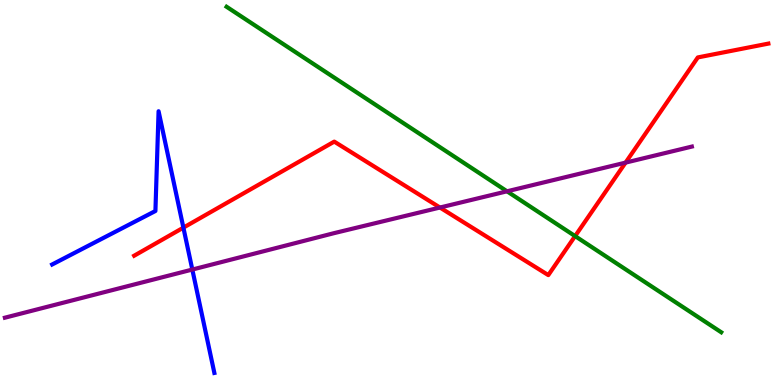[{'lines': ['blue', 'red'], 'intersections': [{'x': 2.37, 'y': 4.09}]}, {'lines': ['green', 'red'], 'intersections': [{'x': 7.42, 'y': 3.87}]}, {'lines': ['purple', 'red'], 'intersections': [{'x': 5.68, 'y': 4.61}, {'x': 8.07, 'y': 5.78}]}, {'lines': ['blue', 'green'], 'intersections': []}, {'lines': ['blue', 'purple'], 'intersections': [{'x': 2.48, 'y': 3.0}]}, {'lines': ['green', 'purple'], 'intersections': [{'x': 6.54, 'y': 5.03}]}]